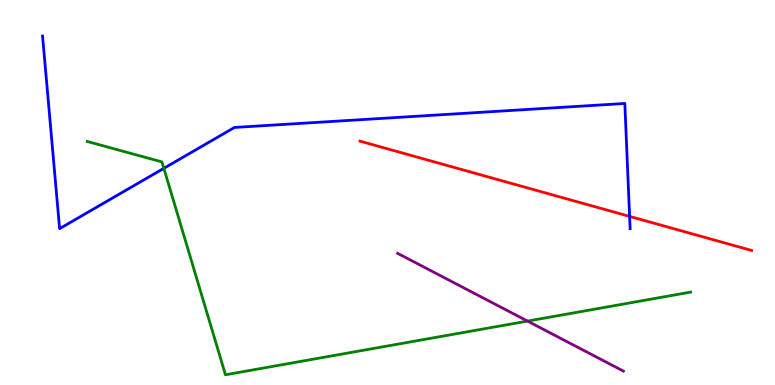[{'lines': ['blue', 'red'], 'intersections': [{'x': 8.12, 'y': 4.38}]}, {'lines': ['green', 'red'], 'intersections': []}, {'lines': ['purple', 'red'], 'intersections': []}, {'lines': ['blue', 'green'], 'intersections': [{'x': 2.11, 'y': 5.63}]}, {'lines': ['blue', 'purple'], 'intersections': []}, {'lines': ['green', 'purple'], 'intersections': [{'x': 6.81, 'y': 1.66}]}]